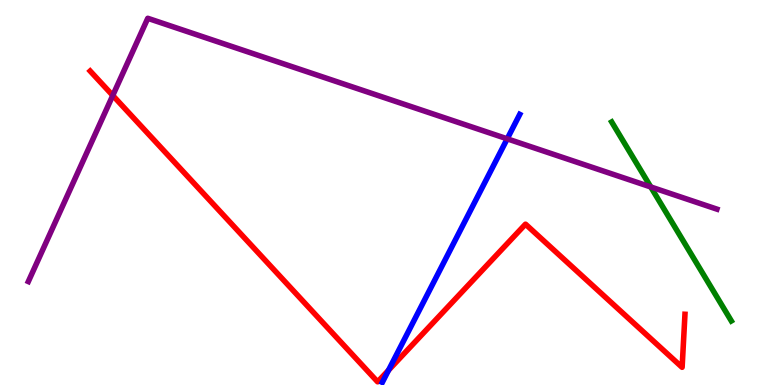[{'lines': ['blue', 'red'], 'intersections': [{'x': 5.01, 'y': 0.384}]}, {'lines': ['green', 'red'], 'intersections': []}, {'lines': ['purple', 'red'], 'intersections': [{'x': 1.46, 'y': 7.52}]}, {'lines': ['blue', 'green'], 'intersections': []}, {'lines': ['blue', 'purple'], 'intersections': [{'x': 6.54, 'y': 6.39}]}, {'lines': ['green', 'purple'], 'intersections': [{'x': 8.4, 'y': 5.14}]}]